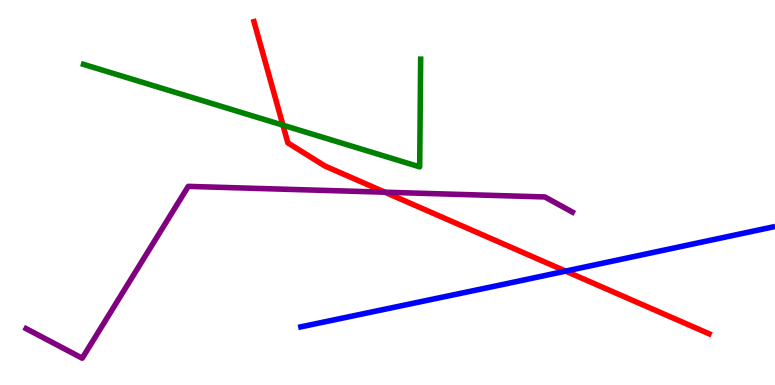[{'lines': ['blue', 'red'], 'intersections': [{'x': 7.3, 'y': 2.96}]}, {'lines': ['green', 'red'], 'intersections': [{'x': 3.65, 'y': 6.75}]}, {'lines': ['purple', 'red'], 'intersections': [{'x': 4.97, 'y': 5.01}]}, {'lines': ['blue', 'green'], 'intersections': []}, {'lines': ['blue', 'purple'], 'intersections': []}, {'lines': ['green', 'purple'], 'intersections': []}]